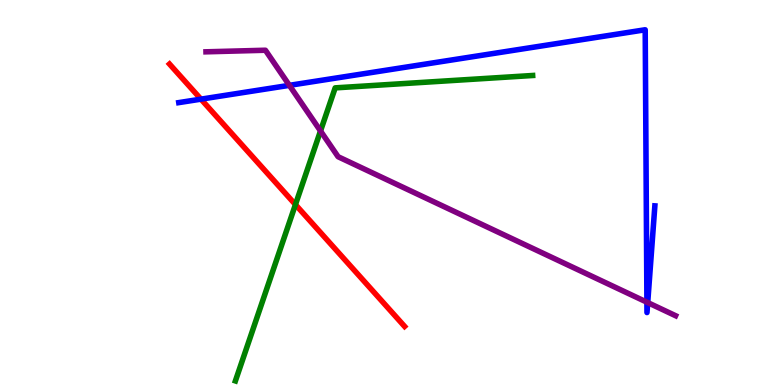[{'lines': ['blue', 'red'], 'intersections': [{'x': 2.59, 'y': 7.42}]}, {'lines': ['green', 'red'], 'intersections': [{'x': 3.81, 'y': 4.69}]}, {'lines': ['purple', 'red'], 'intersections': []}, {'lines': ['blue', 'green'], 'intersections': []}, {'lines': ['blue', 'purple'], 'intersections': [{'x': 3.73, 'y': 7.78}, {'x': 8.35, 'y': 2.15}, {'x': 8.36, 'y': 2.14}]}, {'lines': ['green', 'purple'], 'intersections': [{'x': 4.14, 'y': 6.6}]}]